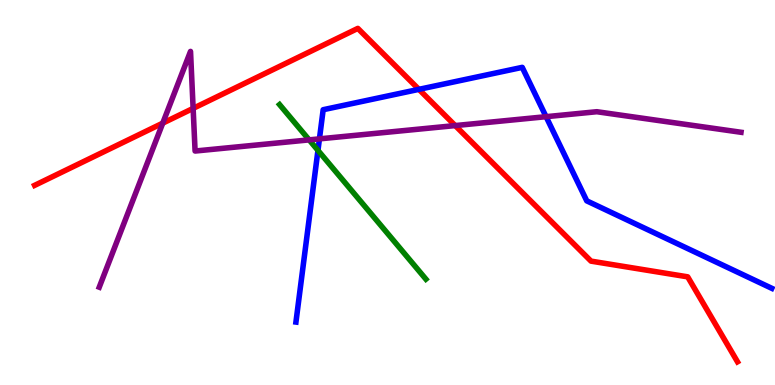[{'lines': ['blue', 'red'], 'intersections': [{'x': 5.41, 'y': 7.68}]}, {'lines': ['green', 'red'], 'intersections': []}, {'lines': ['purple', 'red'], 'intersections': [{'x': 2.1, 'y': 6.8}, {'x': 2.49, 'y': 7.18}, {'x': 5.87, 'y': 6.74}]}, {'lines': ['blue', 'green'], 'intersections': [{'x': 4.1, 'y': 6.09}]}, {'lines': ['blue', 'purple'], 'intersections': [{'x': 4.12, 'y': 6.39}, {'x': 7.05, 'y': 6.97}]}, {'lines': ['green', 'purple'], 'intersections': [{'x': 3.99, 'y': 6.37}]}]